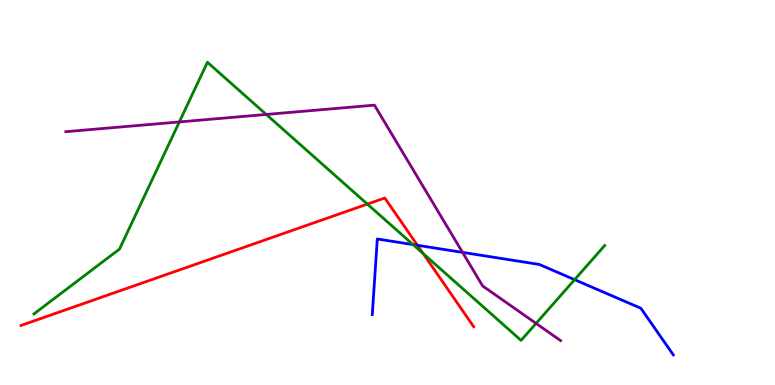[{'lines': ['blue', 'red'], 'intersections': [{'x': 5.39, 'y': 3.63}]}, {'lines': ['green', 'red'], 'intersections': [{'x': 4.74, 'y': 4.7}, {'x': 5.46, 'y': 3.41}]}, {'lines': ['purple', 'red'], 'intersections': []}, {'lines': ['blue', 'green'], 'intersections': [{'x': 5.33, 'y': 3.65}, {'x': 7.41, 'y': 2.74}]}, {'lines': ['blue', 'purple'], 'intersections': [{'x': 5.97, 'y': 3.44}]}, {'lines': ['green', 'purple'], 'intersections': [{'x': 2.31, 'y': 6.83}, {'x': 3.44, 'y': 7.03}, {'x': 6.92, 'y': 1.6}]}]